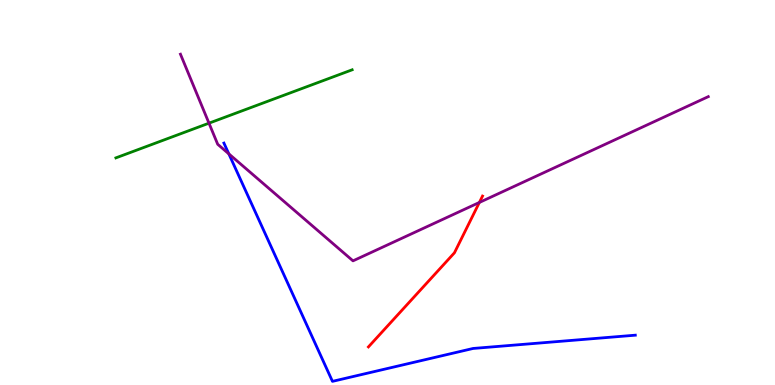[{'lines': ['blue', 'red'], 'intersections': []}, {'lines': ['green', 'red'], 'intersections': []}, {'lines': ['purple', 'red'], 'intersections': [{'x': 6.19, 'y': 4.74}]}, {'lines': ['blue', 'green'], 'intersections': []}, {'lines': ['blue', 'purple'], 'intersections': [{'x': 2.95, 'y': 6.0}]}, {'lines': ['green', 'purple'], 'intersections': [{'x': 2.7, 'y': 6.8}]}]